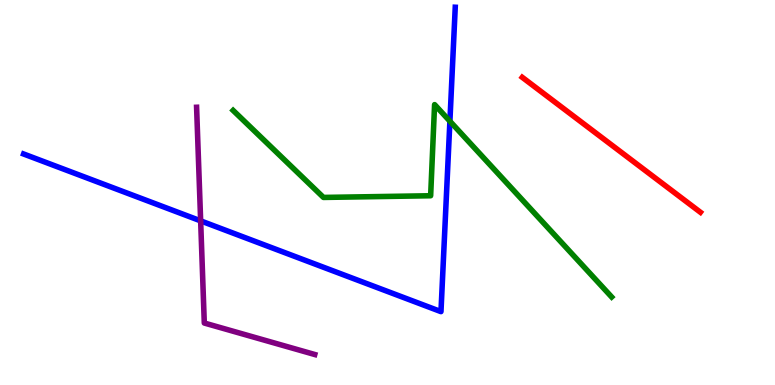[{'lines': ['blue', 'red'], 'intersections': []}, {'lines': ['green', 'red'], 'intersections': []}, {'lines': ['purple', 'red'], 'intersections': []}, {'lines': ['blue', 'green'], 'intersections': [{'x': 5.81, 'y': 6.85}]}, {'lines': ['blue', 'purple'], 'intersections': [{'x': 2.59, 'y': 4.26}]}, {'lines': ['green', 'purple'], 'intersections': []}]